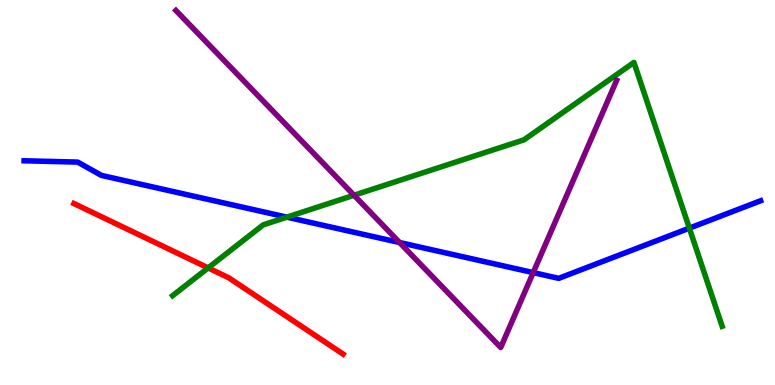[{'lines': ['blue', 'red'], 'intersections': []}, {'lines': ['green', 'red'], 'intersections': [{'x': 2.69, 'y': 3.04}]}, {'lines': ['purple', 'red'], 'intersections': []}, {'lines': ['blue', 'green'], 'intersections': [{'x': 3.7, 'y': 4.36}, {'x': 8.89, 'y': 4.07}]}, {'lines': ['blue', 'purple'], 'intersections': [{'x': 5.16, 'y': 3.7}, {'x': 6.88, 'y': 2.92}]}, {'lines': ['green', 'purple'], 'intersections': [{'x': 4.57, 'y': 4.93}]}]